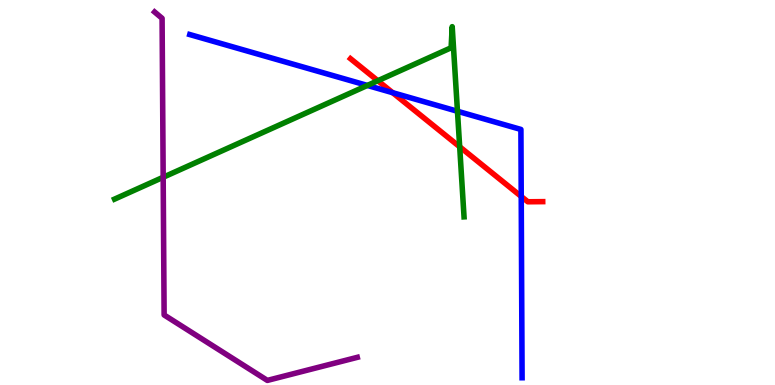[{'lines': ['blue', 'red'], 'intersections': [{'x': 5.07, 'y': 7.59}, {'x': 6.73, 'y': 4.9}]}, {'lines': ['green', 'red'], 'intersections': [{'x': 4.88, 'y': 7.9}, {'x': 5.93, 'y': 6.19}]}, {'lines': ['purple', 'red'], 'intersections': []}, {'lines': ['blue', 'green'], 'intersections': [{'x': 4.74, 'y': 7.78}, {'x': 5.9, 'y': 7.11}]}, {'lines': ['blue', 'purple'], 'intersections': []}, {'lines': ['green', 'purple'], 'intersections': [{'x': 2.11, 'y': 5.4}]}]